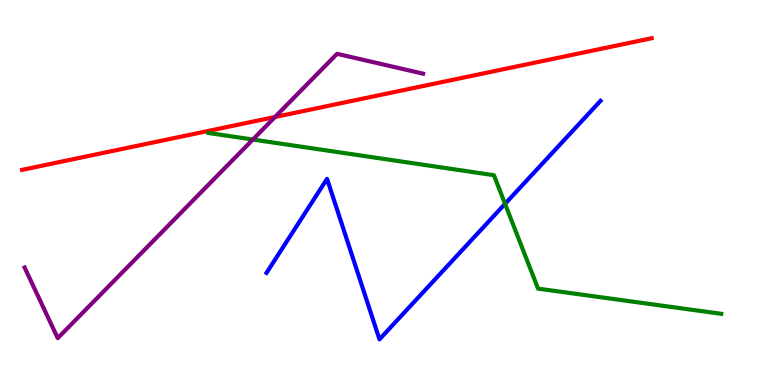[{'lines': ['blue', 'red'], 'intersections': []}, {'lines': ['green', 'red'], 'intersections': []}, {'lines': ['purple', 'red'], 'intersections': [{'x': 3.55, 'y': 6.96}]}, {'lines': ['blue', 'green'], 'intersections': [{'x': 6.52, 'y': 4.71}]}, {'lines': ['blue', 'purple'], 'intersections': []}, {'lines': ['green', 'purple'], 'intersections': [{'x': 3.26, 'y': 6.38}]}]